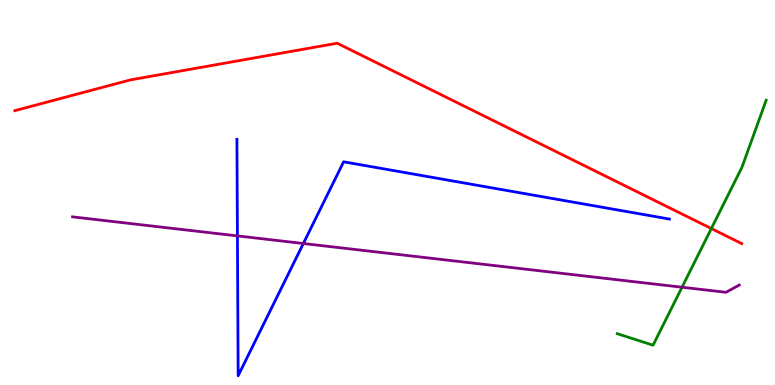[{'lines': ['blue', 'red'], 'intersections': []}, {'lines': ['green', 'red'], 'intersections': [{'x': 9.18, 'y': 4.06}]}, {'lines': ['purple', 'red'], 'intersections': []}, {'lines': ['blue', 'green'], 'intersections': []}, {'lines': ['blue', 'purple'], 'intersections': [{'x': 3.06, 'y': 3.87}, {'x': 3.91, 'y': 3.68}]}, {'lines': ['green', 'purple'], 'intersections': [{'x': 8.8, 'y': 2.54}]}]